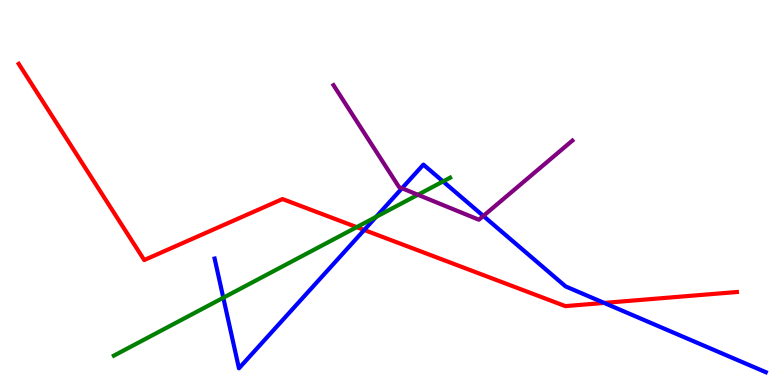[{'lines': ['blue', 'red'], 'intersections': [{'x': 4.7, 'y': 4.03}, {'x': 7.8, 'y': 2.13}]}, {'lines': ['green', 'red'], 'intersections': [{'x': 4.6, 'y': 4.1}]}, {'lines': ['purple', 'red'], 'intersections': []}, {'lines': ['blue', 'green'], 'intersections': [{'x': 2.88, 'y': 2.27}, {'x': 4.85, 'y': 4.37}, {'x': 5.72, 'y': 5.29}]}, {'lines': ['blue', 'purple'], 'intersections': [{'x': 5.19, 'y': 5.11}, {'x': 6.24, 'y': 4.39}]}, {'lines': ['green', 'purple'], 'intersections': [{'x': 5.39, 'y': 4.94}]}]